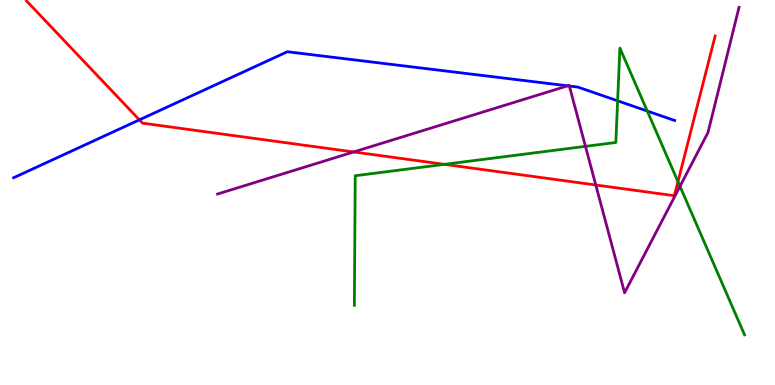[{'lines': ['blue', 'red'], 'intersections': [{'x': 1.8, 'y': 6.89}]}, {'lines': ['green', 'red'], 'intersections': [{'x': 5.73, 'y': 5.73}, {'x': 8.75, 'y': 5.28}]}, {'lines': ['purple', 'red'], 'intersections': [{'x': 4.56, 'y': 6.05}, {'x': 7.69, 'y': 5.19}]}, {'lines': ['blue', 'green'], 'intersections': [{'x': 7.97, 'y': 7.38}, {'x': 8.35, 'y': 7.12}]}, {'lines': ['blue', 'purple'], 'intersections': [{'x': 7.32, 'y': 7.77}, {'x': 7.35, 'y': 7.77}]}, {'lines': ['green', 'purple'], 'intersections': [{'x': 7.55, 'y': 6.2}, {'x': 8.77, 'y': 5.16}]}]